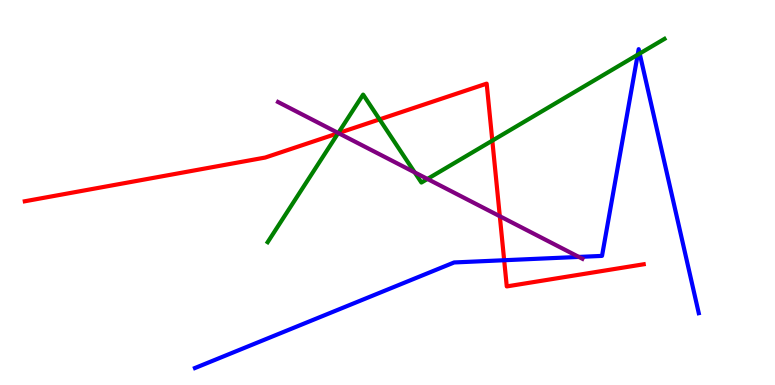[{'lines': ['blue', 'red'], 'intersections': [{'x': 6.51, 'y': 3.24}]}, {'lines': ['green', 'red'], 'intersections': [{'x': 4.36, 'y': 6.54}, {'x': 4.9, 'y': 6.9}, {'x': 6.35, 'y': 6.35}]}, {'lines': ['purple', 'red'], 'intersections': [{'x': 4.37, 'y': 6.54}, {'x': 6.45, 'y': 4.38}]}, {'lines': ['blue', 'green'], 'intersections': [{'x': 8.23, 'y': 8.58}, {'x': 8.25, 'y': 8.61}]}, {'lines': ['blue', 'purple'], 'intersections': [{'x': 7.47, 'y': 3.33}]}, {'lines': ['green', 'purple'], 'intersections': [{'x': 4.36, 'y': 6.54}, {'x': 5.35, 'y': 5.52}, {'x': 5.52, 'y': 5.35}]}]